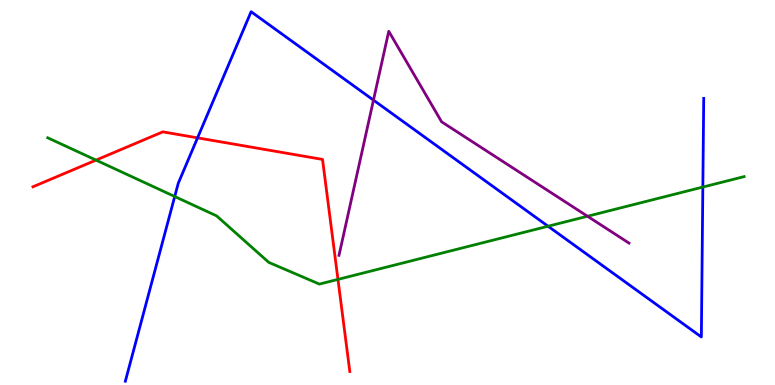[{'lines': ['blue', 'red'], 'intersections': [{'x': 2.55, 'y': 6.42}]}, {'lines': ['green', 'red'], 'intersections': [{'x': 1.24, 'y': 5.84}, {'x': 4.36, 'y': 2.74}]}, {'lines': ['purple', 'red'], 'intersections': []}, {'lines': ['blue', 'green'], 'intersections': [{'x': 2.25, 'y': 4.9}, {'x': 7.07, 'y': 4.12}, {'x': 9.07, 'y': 5.14}]}, {'lines': ['blue', 'purple'], 'intersections': [{'x': 4.82, 'y': 7.4}]}, {'lines': ['green', 'purple'], 'intersections': [{'x': 7.58, 'y': 4.38}]}]